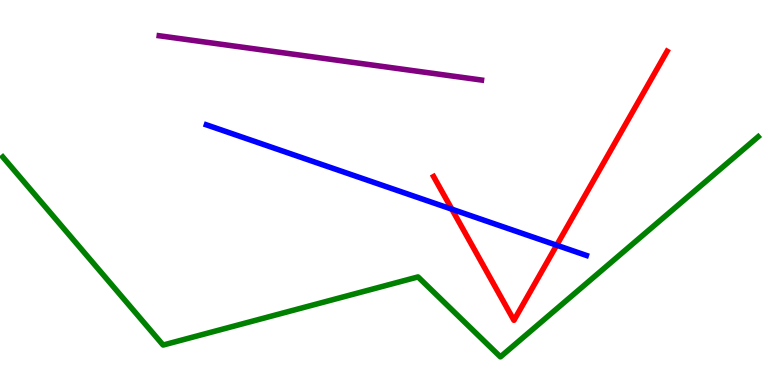[{'lines': ['blue', 'red'], 'intersections': [{'x': 5.83, 'y': 4.57}, {'x': 7.18, 'y': 3.63}]}, {'lines': ['green', 'red'], 'intersections': []}, {'lines': ['purple', 'red'], 'intersections': []}, {'lines': ['blue', 'green'], 'intersections': []}, {'lines': ['blue', 'purple'], 'intersections': []}, {'lines': ['green', 'purple'], 'intersections': []}]